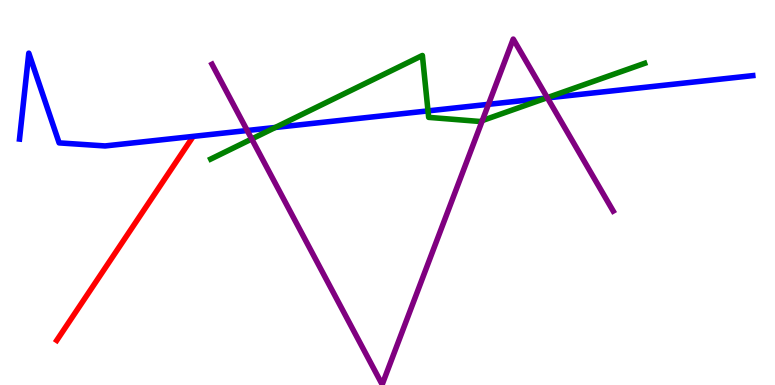[{'lines': ['blue', 'red'], 'intersections': []}, {'lines': ['green', 'red'], 'intersections': []}, {'lines': ['purple', 'red'], 'intersections': []}, {'lines': ['blue', 'green'], 'intersections': [{'x': 3.55, 'y': 6.69}, {'x': 5.52, 'y': 7.12}, {'x': 7.05, 'y': 7.45}]}, {'lines': ['blue', 'purple'], 'intersections': [{'x': 3.19, 'y': 6.61}, {'x': 6.3, 'y': 7.29}, {'x': 7.06, 'y': 7.46}]}, {'lines': ['green', 'purple'], 'intersections': [{'x': 3.25, 'y': 6.39}, {'x': 6.22, 'y': 6.87}, {'x': 7.06, 'y': 7.46}]}]